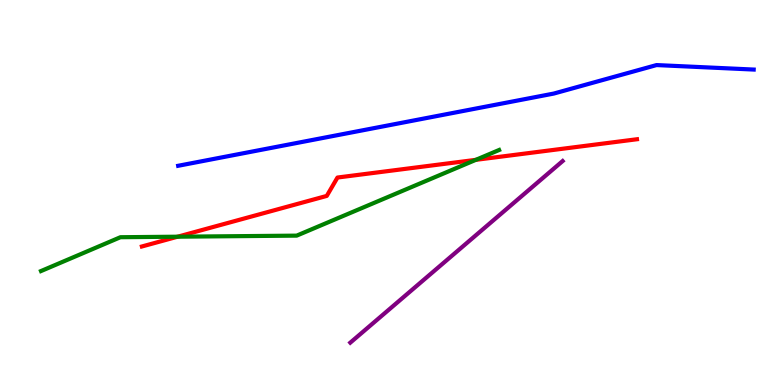[{'lines': ['blue', 'red'], 'intersections': []}, {'lines': ['green', 'red'], 'intersections': [{'x': 2.29, 'y': 3.85}, {'x': 6.14, 'y': 5.85}]}, {'lines': ['purple', 'red'], 'intersections': []}, {'lines': ['blue', 'green'], 'intersections': []}, {'lines': ['blue', 'purple'], 'intersections': []}, {'lines': ['green', 'purple'], 'intersections': []}]